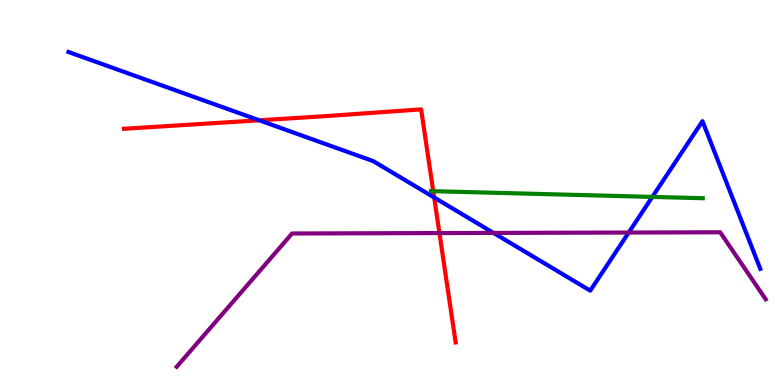[{'lines': ['blue', 'red'], 'intersections': [{'x': 3.35, 'y': 6.88}, {'x': 5.6, 'y': 4.87}]}, {'lines': ['green', 'red'], 'intersections': [{'x': 5.59, 'y': 5.03}]}, {'lines': ['purple', 'red'], 'intersections': [{'x': 5.67, 'y': 3.95}]}, {'lines': ['blue', 'green'], 'intersections': [{'x': 8.42, 'y': 4.89}]}, {'lines': ['blue', 'purple'], 'intersections': [{'x': 6.37, 'y': 3.95}, {'x': 8.11, 'y': 3.96}]}, {'lines': ['green', 'purple'], 'intersections': []}]